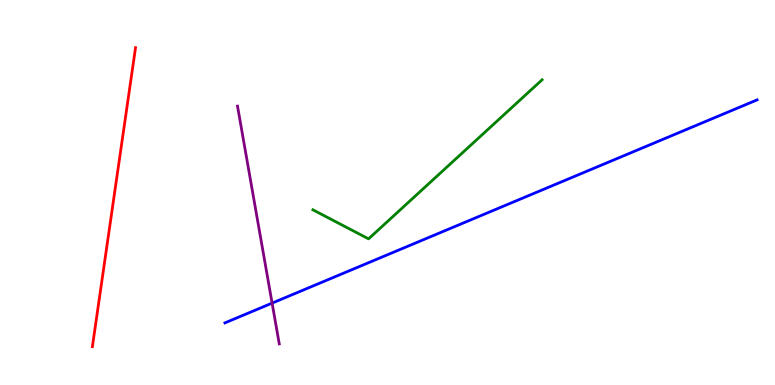[{'lines': ['blue', 'red'], 'intersections': []}, {'lines': ['green', 'red'], 'intersections': []}, {'lines': ['purple', 'red'], 'intersections': []}, {'lines': ['blue', 'green'], 'intersections': []}, {'lines': ['blue', 'purple'], 'intersections': [{'x': 3.51, 'y': 2.13}]}, {'lines': ['green', 'purple'], 'intersections': []}]